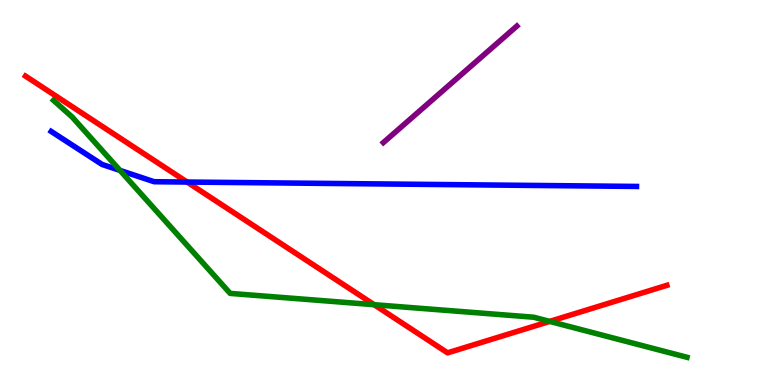[{'lines': ['blue', 'red'], 'intersections': [{'x': 2.41, 'y': 5.27}]}, {'lines': ['green', 'red'], 'intersections': [{'x': 4.83, 'y': 2.09}, {'x': 7.09, 'y': 1.65}]}, {'lines': ['purple', 'red'], 'intersections': []}, {'lines': ['blue', 'green'], 'intersections': [{'x': 1.55, 'y': 5.57}]}, {'lines': ['blue', 'purple'], 'intersections': []}, {'lines': ['green', 'purple'], 'intersections': []}]